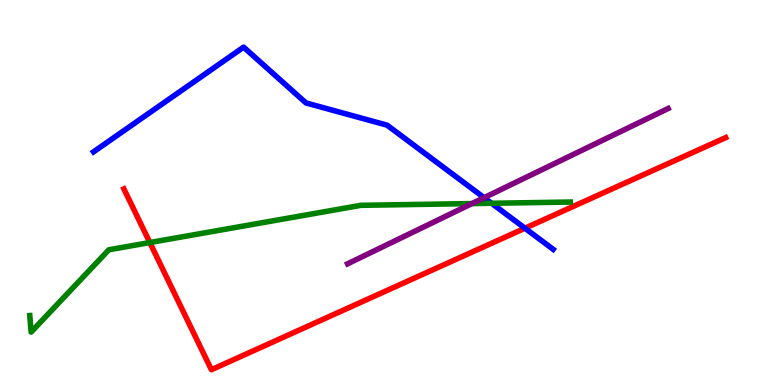[{'lines': ['blue', 'red'], 'intersections': [{'x': 6.77, 'y': 4.07}]}, {'lines': ['green', 'red'], 'intersections': [{'x': 1.93, 'y': 3.7}]}, {'lines': ['purple', 'red'], 'intersections': []}, {'lines': ['blue', 'green'], 'intersections': [{'x': 6.34, 'y': 4.72}]}, {'lines': ['blue', 'purple'], 'intersections': [{'x': 6.25, 'y': 4.87}]}, {'lines': ['green', 'purple'], 'intersections': [{'x': 6.09, 'y': 4.71}]}]